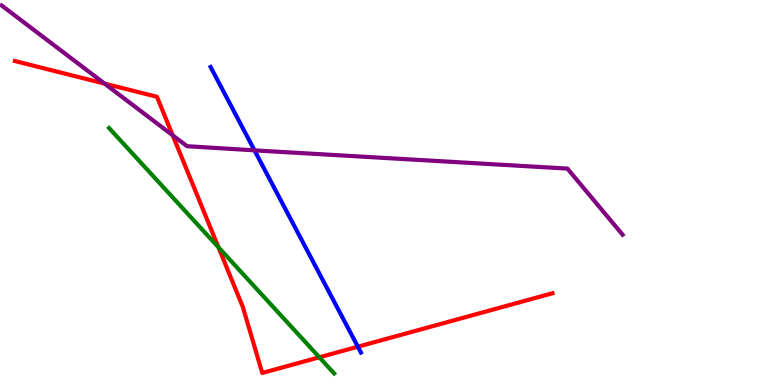[{'lines': ['blue', 'red'], 'intersections': [{'x': 4.62, 'y': 0.995}]}, {'lines': ['green', 'red'], 'intersections': [{'x': 2.82, 'y': 3.58}, {'x': 4.12, 'y': 0.72}]}, {'lines': ['purple', 'red'], 'intersections': [{'x': 1.35, 'y': 7.83}, {'x': 2.23, 'y': 6.49}]}, {'lines': ['blue', 'green'], 'intersections': []}, {'lines': ['blue', 'purple'], 'intersections': [{'x': 3.28, 'y': 6.09}]}, {'lines': ['green', 'purple'], 'intersections': []}]